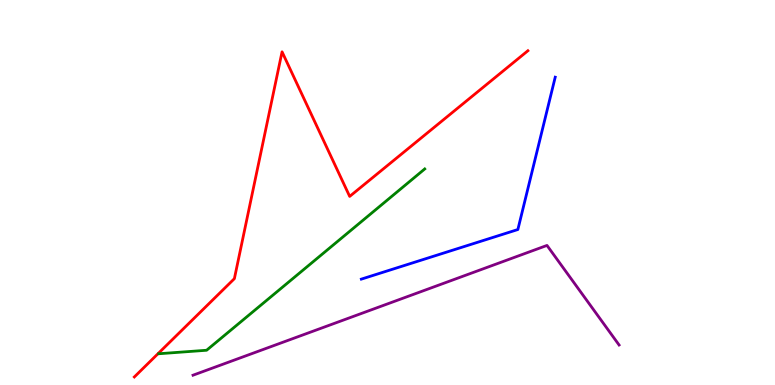[{'lines': ['blue', 'red'], 'intersections': []}, {'lines': ['green', 'red'], 'intersections': []}, {'lines': ['purple', 'red'], 'intersections': []}, {'lines': ['blue', 'green'], 'intersections': []}, {'lines': ['blue', 'purple'], 'intersections': []}, {'lines': ['green', 'purple'], 'intersections': []}]